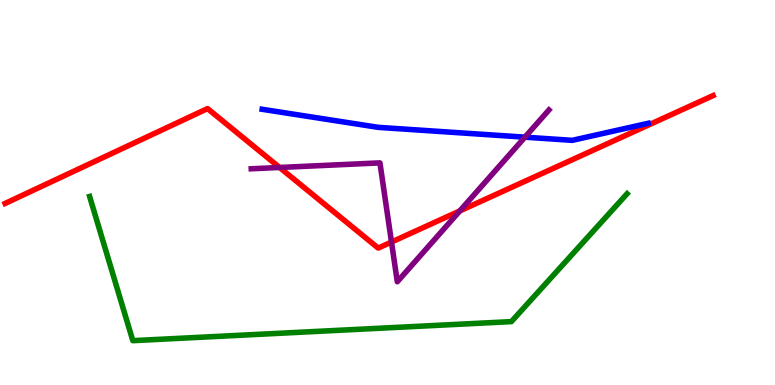[{'lines': ['blue', 'red'], 'intersections': []}, {'lines': ['green', 'red'], 'intersections': []}, {'lines': ['purple', 'red'], 'intersections': [{'x': 3.61, 'y': 5.65}, {'x': 5.05, 'y': 3.71}, {'x': 5.93, 'y': 4.52}]}, {'lines': ['blue', 'green'], 'intersections': []}, {'lines': ['blue', 'purple'], 'intersections': [{'x': 6.77, 'y': 6.44}]}, {'lines': ['green', 'purple'], 'intersections': []}]